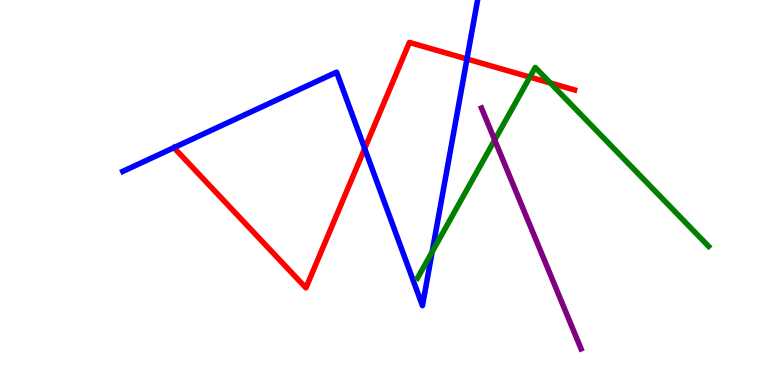[{'lines': ['blue', 'red'], 'intersections': [{'x': 2.24, 'y': 6.16}, {'x': 4.71, 'y': 6.14}, {'x': 6.03, 'y': 8.47}]}, {'lines': ['green', 'red'], 'intersections': [{'x': 6.84, 'y': 8.0}, {'x': 7.1, 'y': 7.85}]}, {'lines': ['purple', 'red'], 'intersections': []}, {'lines': ['blue', 'green'], 'intersections': [{'x': 5.58, 'y': 3.46}]}, {'lines': ['blue', 'purple'], 'intersections': []}, {'lines': ['green', 'purple'], 'intersections': [{'x': 6.38, 'y': 6.36}]}]